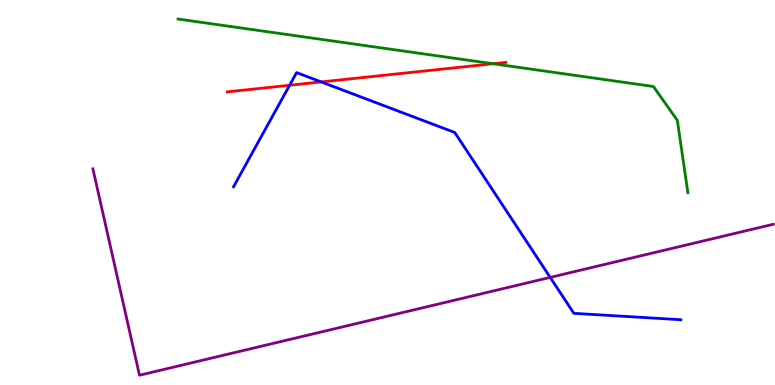[{'lines': ['blue', 'red'], 'intersections': [{'x': 3.74, 'y': 7.79}, {'x': 4.14, 'y': 7.87}]}, {'lines': ['green', 'red'], 'intersections': [{'x': 6.36, 'y': 8.34}]}, {'lines': ['purple', 'red'], 'intersections': []}, {'lines': ['blue', 'green'], 'intersections': []}, {'lines': ['blue', 'purple'], 'intersections': [{'x': 7.1, 'y': 2.79}]}, {'lines': ['green', 'purple'], 'intersections': []}]